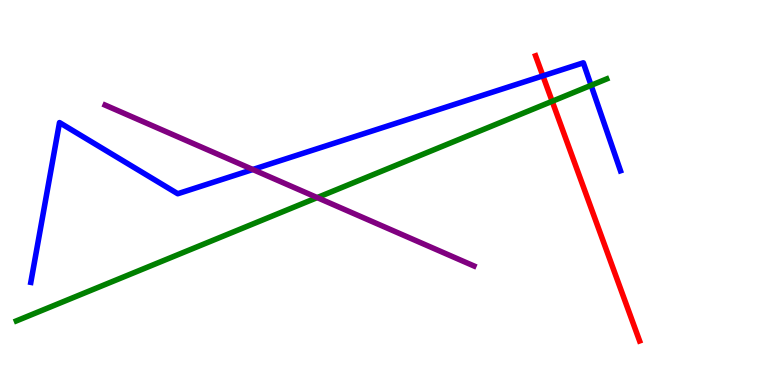[{'lines': ['blue', 'red'], 'intersections': [{'x': 7.01, 'y': 8.03}]}, {'lines': ['green', 'red'], 'intersections': [{'x': 7.12, 'y': 7.37}]}, {'lines': ['purple', 'red'], 'intersections': []}, {'lines': ['blue', 'green'], 'intersections': [{'x': 7.63, 'y': 7.78}]}, {'lines': ['blue', 'purple'], 'intersections': [{'x': 3.26, 'y': 5.6}]}, {'lines': ['green', 'purple'], 'intersections': [{'x': 4.09, 'y': 4.87}]}]